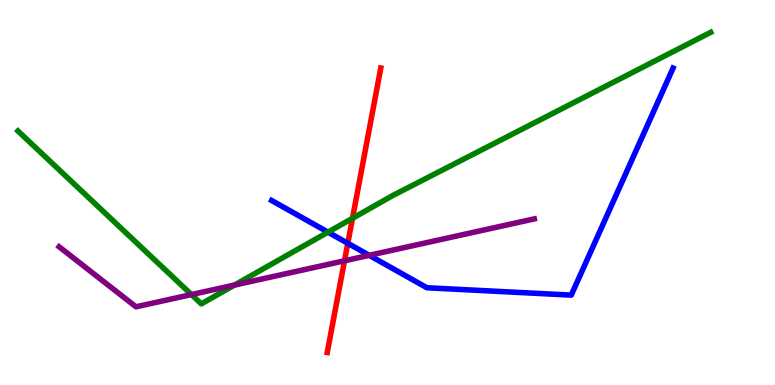[{'lines': ['blue', 'red'], 'intersections': [{'x': 4.49, 'y': 3.68}]}, {'lines': ['green', 'red'], 'intersections': [{'x': 4.55, 'y': 4.33}]}, {'lines': ['purple', 'red'], 'intersections': [{'x': 4.45, 'y': 3.23}]}, {'lines': ['blue', 'green'], 'intersections': [{'x': 4.23, 'y': 3.97}]}, {'lines': ['blue', 'purple'], 'intersections': [{'x': 4.76, 'y': 3.37}]}, {'lines': ['green', 'purple'], 'intersections': [{'x': 2.47, 'y': 2.35}, {'x': 3.03, 'y': 2.6}]}]